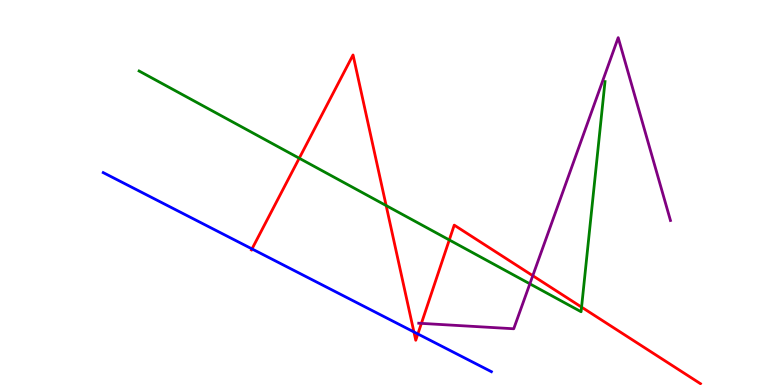[{'lines': ['blue', 'red'], 'intersections': [{'x': 3.25, 'y': 3.53}, {'x': 5.34, 'y': 1.38}, {'x': 5.39, 'y': 1.33}]}, {'lines': ['green', 'red'], 'intersections': [{'x': 3.86, 'y': 5.89}, {'x': 4.98, 'y': 4.66}, {'x': 5.8, 'y': 3.77}, {'x': 7.5, 'y': 2.02}]}, {'lines': ['purple', 'red'], 'intersections': [{'x': 5.44, 'y': 1.6}, {'x': 6.87, 'y': 2.84}]}, {'lines': ['blue', 'green'], 'intersections': []}, {'lines': ['blue', 'purple'], 'intersections': []}, {'lines': ['green', 'purple'], 'intersections': [{'x': 6.84, 'y': 2.63}]}]